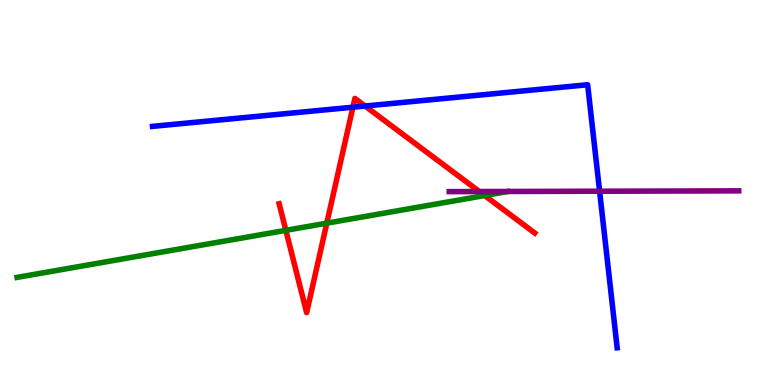[{'lines': ['blue', 'red'], 'intersections': [{'x': 4.55, 'y': 7.22}, {'x': 4.71, 'y': 7.25}]}, {'lines': ['green', 'red'], 'intersections': [{'x': 3.69, 'y': 4.02}, {'x': 4.22, 'y': 4.2}, {'x': 6.25, 'y': 4.92}]}, {'lines': ['purple', 'red'], 'intersections': [{'x': 6.19, 'y': 5.02}]}, {'lines': ['blue', 'green'], 'intersections': []}, {'lines': ['blue', 'purple'], 'intersections': [{'x': 7.74, 'y': 5.03}]}, {'lines': ['green', 'purple'], 'intersections': []}]